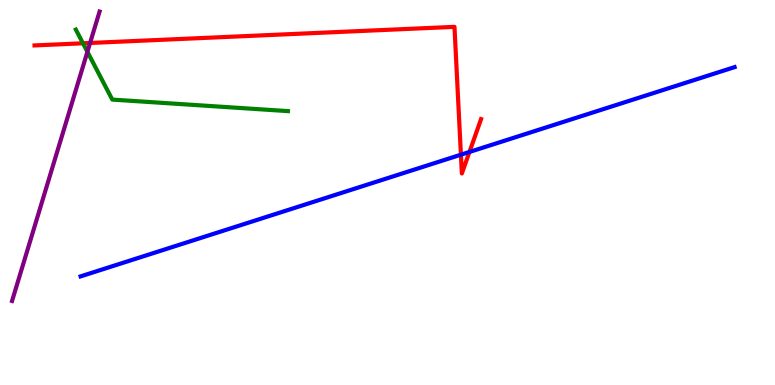[{'lines': ['blue', 'red'], 'intersections': [{'x': 5.95, 'y': 5.98}, {'x': 6.06, 'y': 6.05}]}, {'lines': ['green', 'red'], 'intersections': [{'x': 1.07, 'y': 8.88}]}, {'lines': ['purple', 'red'], 'intersections': [{'x': 1.16, 'y': 8.88}]}, {'lines': ['blue', 'green'], 'intersections': []}, {'lines': ['blue', 'purple'], 'intersections': []}, {'lines': ['green', 'purple'], 'intersections': [{'x': 1.13, 'y': 8.65}]}]